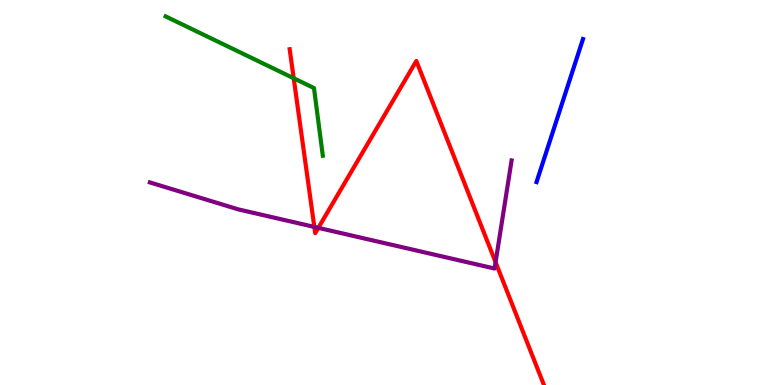[{'lines': ['blue', 'red'], 'intersections': []}, {'lines': ['green', 'red'], 'intersections': [{'x': 3.79, 'y': 7.97}]}, {'lines': ['purple', 'red'], 'intersections': [{'x': 4.06, 'y': 4.11}, {'x': 4.11, 'y': 4.08}, {'x': 6.39, 'y': 3.19}]}, {'lines': ['blue', 'green'], 'intersections': []}, {'lines': ['blue', 'purple'], 'intersections': []}, {'lines': ['green', 'purple'], 'intersections': []}]